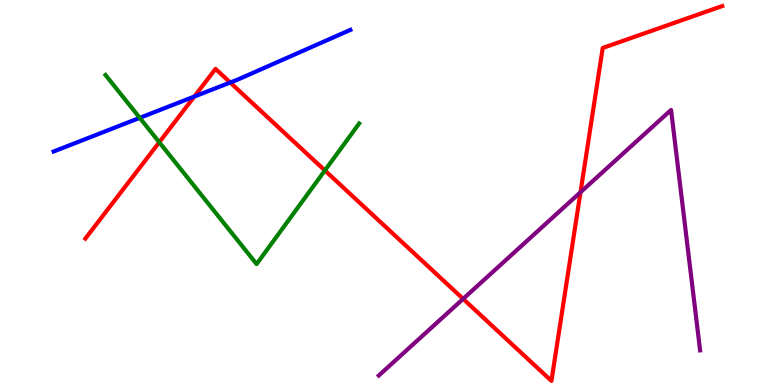[{'lines': ['blue', 'red'], 'intersections': [{'x': 2.51, 'y': 7.49}, {'x': 2.97, 'y': 7.86}]}, {'lines': ['green', 'red'], 'intersections': [{'x': 2.05, 'y': 6.31}, {'x': 4.19, 'y': 5.57}]}, {'lines': ['purple', 'red'], 'intersections': [{'x': 5.98, 'y': 2.24}, {'x': 7.49, 'y': 5.01}]}, {'lines': ['blue', 'green'], 'intersections': [{'x': 1.8, 'y': 6.94}]}, {'lines': ['blue', 'purple'], 'intersections': []}, {'lines': ['green', 'purple'], 'intersections': []}]